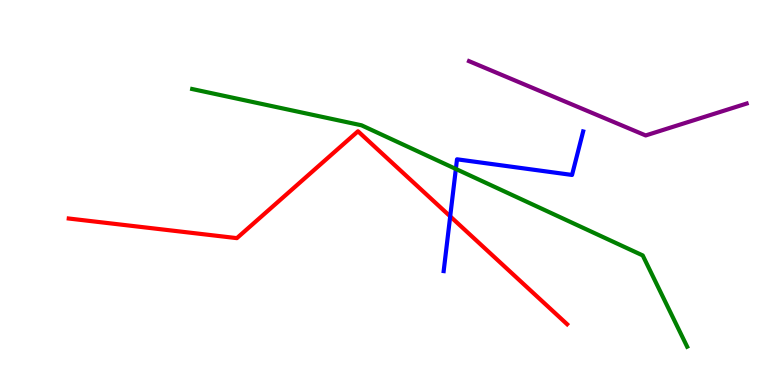[{'lines': ['blue', 'red'], 'intersections': [{'x': 5.81, 'y': 4.38}]}, {'lines': ['green', 'red'], 'intersections': []}, {'lines': ['purple', 'red'], 'intersections': []}, {'lines': ['blue', 'green'], 'intersections': [{'x': 5.88, 'y': 5.61}]}, {'lines': ['blue', 'purple'], 'intersections': []}, {'lines': ['green', 'purple'], 'intersections': []}]